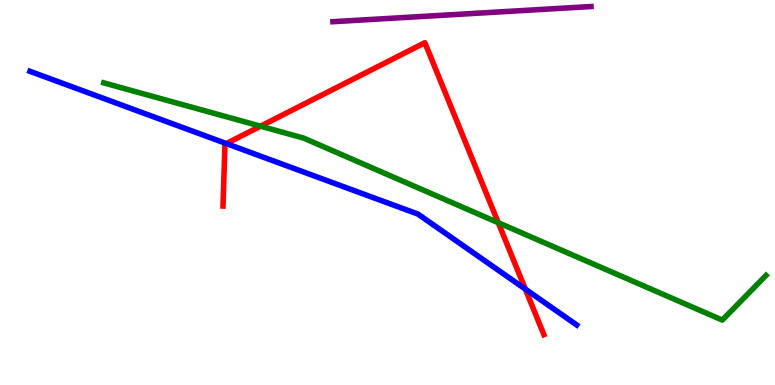[{'lines': ['blue', 'red'], 'intersections': [{'x': 2.92, 'y': 6.27}, {'x': 6.78, 'y': 2.49}]}, {'lines': ['green', 'red'], 'intersections': [{'x': 3.36, 'y': 6.72}, {'x': 6.43, 'y': 4.22}]}, {'lines': ['purple', 'red'], 'intersections': []}, {'lines': ['blue', 'green'], 'intersections': []}, {'lines': ['blue', 'purple'], 'intersections': []}, {'lines': ['green', 'purple'], 'intersections': []}]